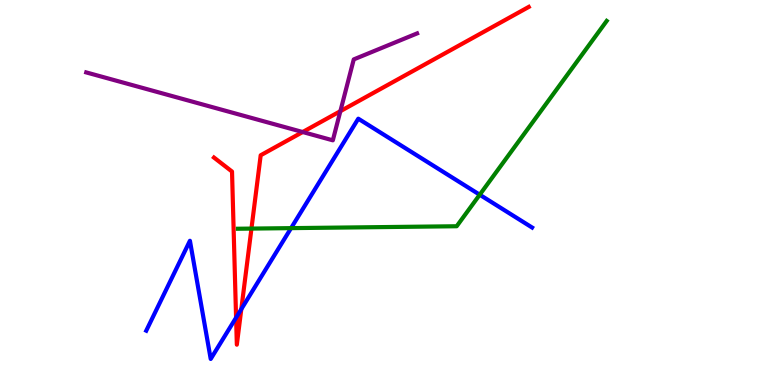[{'lines': ['blue', 'red'], 'intersections': [{'x': 3.05, 'y': 1.75}, {'x': 3.11, 'y': 1.97}]}, {'lines': ['green', 'red'], 'intersections': [{'x': 3.24, 'y': 4.06}]}, {'lines': ['purple', 'red'], 'intersections': [{'x': 3.91, 'y': 6.57}, {'x': 4.39, 'y': 7.11}]}, {'lines': ['blue', 'green'], 'intersections': [{'x': 3.76, 'y': 4.07}, {'x': 6.19, 'y': 4.94}]}, {'lines': ['blue', 'purple'], 'intersections': []}, {'lines': ['green', 'purple'], 'intersections': []}]